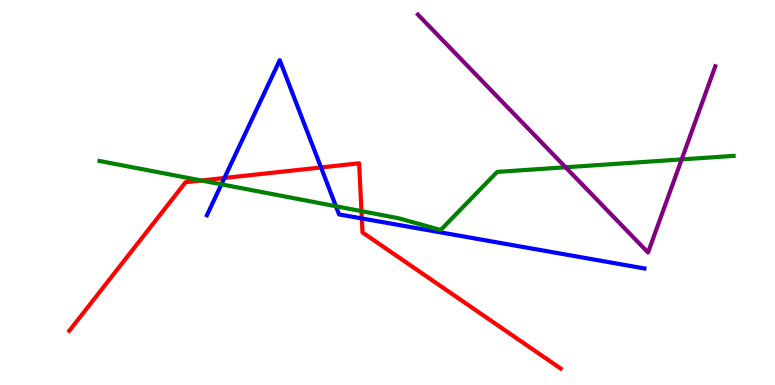[{'lines': ['blue', 'red'], 'intersections': [{'x': 2.9, 'y': 5.38}, {'x': 4.14, 'y': 5.65}, {'x': 4.67, 'y': 4.33}]}, {'lines': ['green', 'red'], 'intersections': [{'x': 2.6, 'y': 5.31}, {'x': 4.66, 'y': 4.52}]}, {'lines': ['purple', 'red'], 'intersections': []}, {'lines': ['blue', 'green'], 'intersections': [{'x': 2.86, 'y': 5.21}, {'x': 4.33, 'y': 4.64}]}, {'lines': ['blue', 'purple'], 'intersections': []}, {'lines': ['green', 'purple'], 'intersections': [{'x': 7.3, 'y': 5.66}, {'x': 8.8, 'y': 5.86}]}]